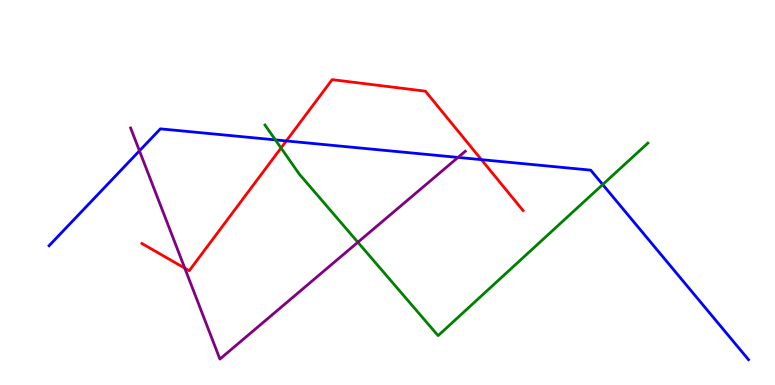[{'lines': ['blue', 'red'], 'intersections': [{'x': 3.69, 'y': 6.34}, {'x': 6.21, 'y': 5.85}]}, {'lines': ['green', 'red'], 'intersections': [{'x': 3.63, 'y': 6.16}]}, {'lines': ['purple', 'red'], 'intersections': [{'x': 2.38, 'y': 3.03}]}, {'lines': ['blue', 'green'], 'intersections': [{'x': 3.55, 'y': 6.37}, {'x': 7.78, 'y': 5.21}]}, {'lines': ['blue', 'purple'], 'intersections': [{'x': 1.8, 'y': 6.08}, {'x': 5.91, 'y': 5.91}]}, {'lines': ['green', 'purple'], 'intersections': [{'x': 4.62, 'y': 3.71}]}]